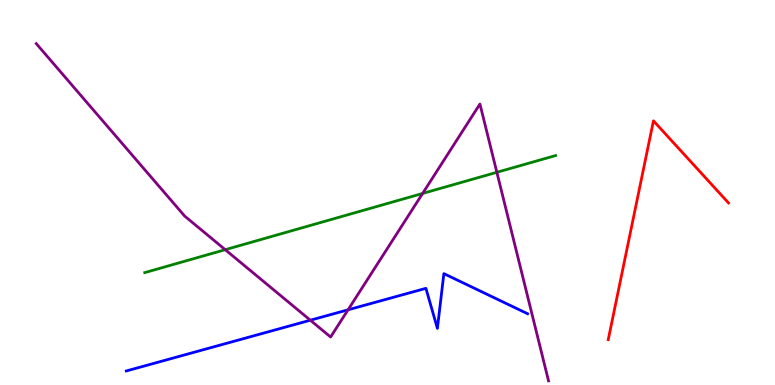[{'lines': ['blue', 'red'], 'intersections': []}, {'lines': ['green', 'red'], 'intersections': []}, {'lines': ['purple', 'red'], 'intersections': []}, {'lines': ['blue', 'green'], 'intersections': []}, {'lines': ['blue', 'purple'], 'intersections': [{'x': 4.0, 'y': 1.68}, {'x': 4.49, 'y': 1.95}]}, {'lines': ['green', 'purple'], 'intersections': [{'x': 2.91, 'y': 3.51}, {'x': 5.45, 'y': 4.98}, {'x': 6.41, 'y': 5.52}]}]